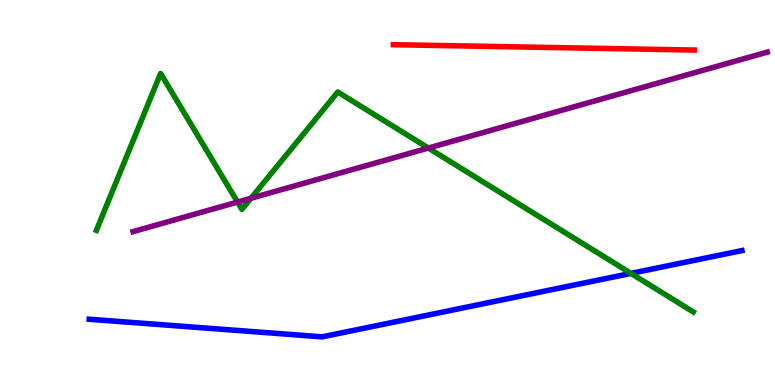[{'lines': ['blue', 'red'], 'intersections': []}, {'lines': ['green', 'red'], 'intersections': []}, {'lines': ['purple', 'red'], 'intersections': []}, {'lines': ['blue', 'green'], 'intersections': [{'x': 8.14, 'y': 2.9}]}, {'lines': ['blue', 'purple'], 'intersections': []}, {'lines': ['green', 'purple'], 'intersections': [{'x': 3.06, 'y': 4.75}, {'x': 3.24, 'y': 4.85}, {'x': 5.53, 'y': 6.15}]}]